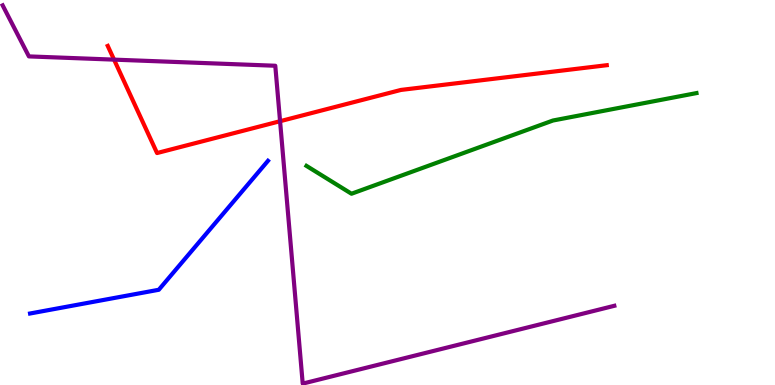[{'lines': ['blue', 'red'], 'intersections': []}, {'lines': ['green', 'red'], 'intersections': []}, {'lines': ['purple', 'red'], 'intersections': [{'x': 1.47, 'y': 8.45}, {'x': 3.61, 'y': 6.85}]}, {'lines': ['blue', 'green'], 'intersections': []}, {'lines': ['blue', 'purple'], 'intersections': []}, {'lines': ['green', 'purple'], 'intersections': []}]